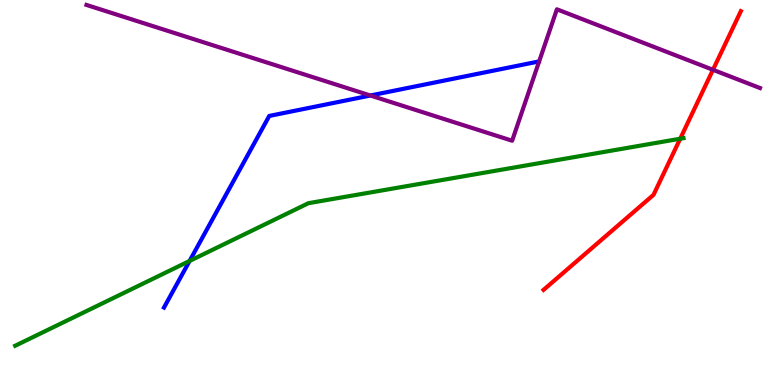[{'lines': ['blue', 'red'], 'intersections': []}, {'lines': ['green', 'red'], 'intersections': [{'x': 8.78, 'y': 6.4}]}, {'lines': ['purple', 'red'], 'intersections': [{'x': 9.2, 'y': 8.19}]}, {'lines': ['blue', 'green'], 'intersections': [{'x': 2.45, 'y': 3.22}]}, {'lines': ['blue', 'purple'], 'intersections': [{'x': 4.78, 'y': 7.52}]}, {'lines': ['green', 'purple'], 'intersections': []}]